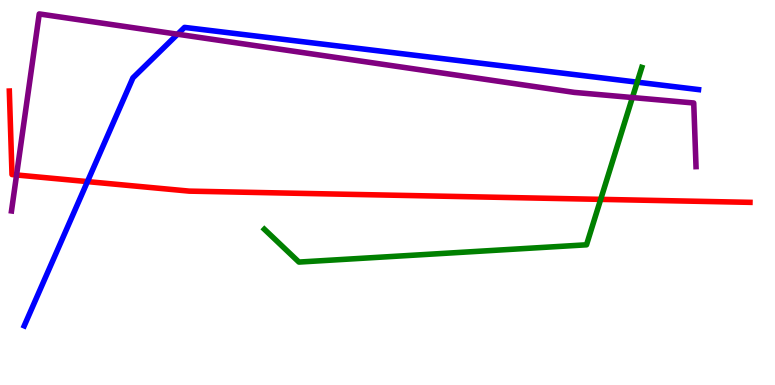[{'lines': ['blue', 'red'], 'intersections': [{'x': 1.13, 'y': 5.28}]}, {'lines': ['green', 'red'], 'intersections': [{'x': 7.75, 'y': 4.82}]}, {'lines': ['purple', 'red'], 'intersections': [{'x': 0.214, 'y': 5.46}]}, {'lines': ['blue', 'green'], 'intersections': [{'x': 8.22, 'y': 7.87}]}, {'lines': ['blue', 'purple'], 'intersections': [{'x': 2.29, 'y': 9.11}]}, {'lines': ['green', 'purple'], 'intersections': [{'x': 8.16, 'y': 7.47}]}]